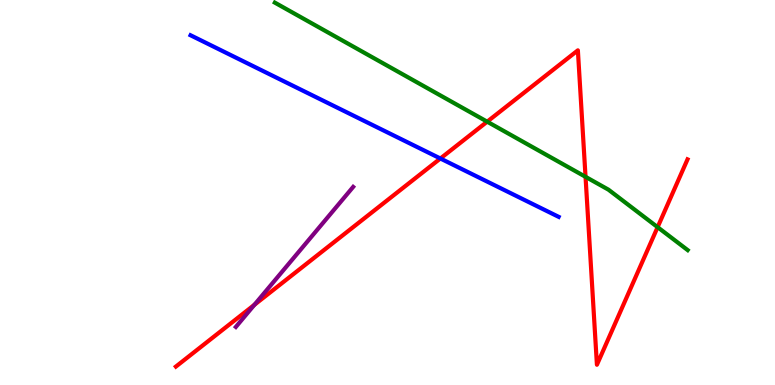[{'lines': ['blue', 'red'], 'intersections': [{'x': 5.68, 'y': 5.88}]}, {'lines': ['green', 'red'], 'intersections': [{'x': 6.29, 'y': 6.84}, {'x': 7.56, 'y': 5.41}, {'x': 8.49, 'y': 4.1}]}, {'lines': ['purple', 'red'], 'intersections': [{'x': 3.28, 'y': 2.08}]}, {'lines': ['blue', 'green'], 'intersections': []}, {'lines': ['blue', 'purple'], 'intersections': []}, {'lines': ['green', 'purple'], 'intersections': []}]